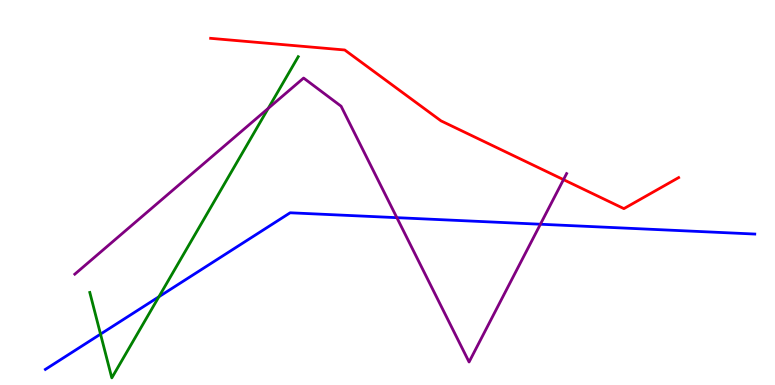[{'lines': ['blue', 'red'], 'intersections': []}, {'lines': ['green', 'red'], 'intersections': []}, {'lines': ['purple', 'red'], 'intersections': [{'x': 7.27, 'y': 5.33}]}, {'lines': ['blue', 'green'], 'intersections': [{'x': 1.3, 'y': 1.32}, {'x': 2.05, 'y': 2.29}]}, {'lines': ['blue', 'purple'], 'intersections': [{'x': 5.12, 'y': 4.35}, {'x': 6.97, 'y': 4.18}]}, {'lines': ['green', 'purple'], 'intersections': [{'x': 3.46, 'y': 7.18}]}]